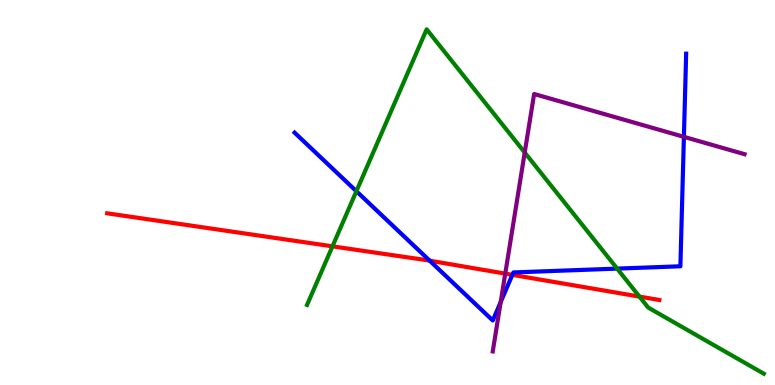[{'lines': ['blue', 'red'], 'intersections': [{'x': 5.54, 'y': 3.23}, {'x': 6.61, 'y': 2.86}]}, {'lines': ['green', 'red'], 'intersections': [{'x': 4.29, 'y': 3.6}, {'x': 8.25, 'y': 2.3}]}, {'lines': ['purple', 'red'], 'intersections': [{'x': 6.52, 'y': 2.89}]}, {'lines': ['blue', 'green'], 'intersections': [{'x': 4.6, 'y': 5.03}, {'x': 7.96, 'y': 3.02}]}, {'lines': ['blue', 'purple'], 'intersections': [{'x': 6.46, 'y': 2.15}, {'x': 8.82, 'y': 6.45}]}, {'lines': ['green', 'purple'], 'intersections': [{'x': 6.77, 'y': 6.04}]}]